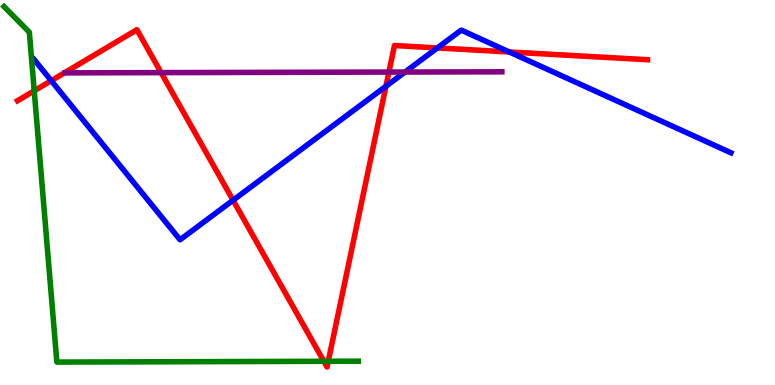[{'lines': ['blue', 'red'], 'intersections': [{'x': 0.661, 'y': 7.9}, {'x': 3.01, 'y': 4.8}, {'x': 4.98, 'y': 7.76}, {'x': 5.64, 'y': 8.76}, {'x': 6.57, 'y': 8.65}]}, {'lines': ['green', 'red'], 'intersections': [{'x': 0.442, 'y': 7.64}, {'x': 4.18, 'y': 0.616}, {'x': 4.24, 'y': 0.616}]}, {'lines': ['purple', 'red'], 'intersections': [{'x': 2.08, 'y': 8.11}, {'x': 5.02, 'y': 8.13}]}, {'lines': ['blue', 'green'], 'intersections': []}, {'lines': ['blue', 'purple'], 'intersections': [{'x': 5.23, 'y': 8.13}]}, {'lines': ['green', 'purple'], 'intersections': []}]